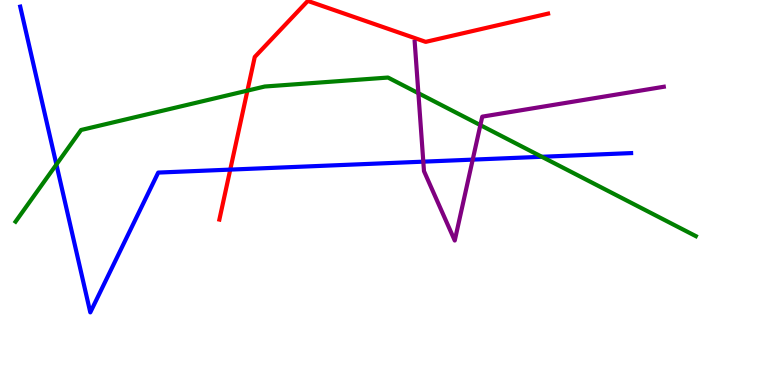[{'lines': ['blue', 'red'], 'intersections': [{'x': 2.97, 'y': 5.59}]}, {'lines': ['green', 'red'], 'intersections': [{'x': 3.19, 'y': 7.65}]}, {'lines': ['purple', 'red'], 'intersections': []}, {'lines': ['blue', 'green'], 'intersections': [{'x': 0.728, 'y': 5.73}, {'x': 6.99, 'y': 5.93}]}, {'lines': ['blue', 'purple'], 'intersections': [{'x': 5.46, 'y': 5.8}, {'x': 6.1, 'y': 5.85}]}, {'lines': ['green', 'purple'], 'intersections': [{'x': 5.4, 'y': 7.58}, {'x': 6.2, 'y': 6.75}]}]